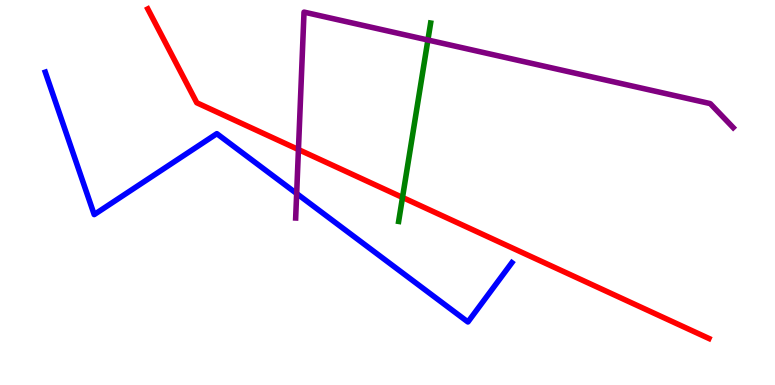[{'lines': ['blue', 'red'], 'intersections': []}, {'lines': ['green', 'red'], 'intersections': [{'x': 5.19, 'y': 4.87}]}, {'lines': ['purple', 'red'], 'intersections': [{'x': 3.85, 'y': 6.12}]}, {'lines': ['blue', 'green'], 'intersections': []}, {'lines': ['blue', 'purple'], 'intersections': [{'x': 3.83, 'y': 4.97}]}, {'lines': ['green', 'purple'], 'intersections': [{'x': 5.52, 'y': 8.96}]}]